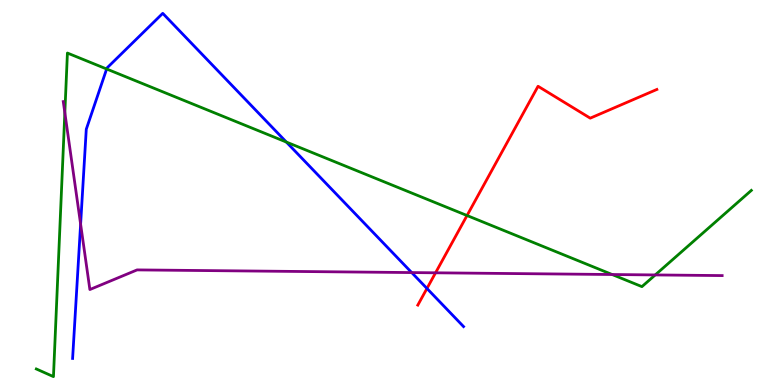[{'lines': ['blue', 'red'], 'intersections': [{'x': 5.51, 'y': 2.51}]}, {'lines': ['green', 'red'], 'intersections': [{'x': 6.03, 'y': 4.4}]}, {'lines': ['purple', 'red'], 'intersections': [{'x': 5.62, 'y': 2.91}]}, {'lines': ['blue', 'green'], 'intersections': [{'x': 1.38, 'y': 8.21}, {'x': 3.69, 'y': 6.31}]}, {'lines': ['blue', 'purple'], 'intersections': [{'x': 1.04, 'y': 4.18}, {'x': 5.31, 'y': 2.92}]}, {'lines': ['green', 'purple'], 'intersections': [{'x': 0.837, 'y': 7.07}, {'x': 7.9, 'y': 2.87}, {'x': 8.45, 'y': 2.86}]}]